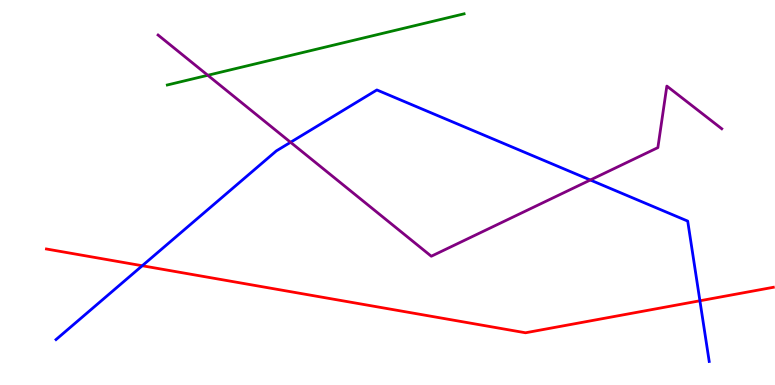[{'lines': ['blue', 'red'], 'intersections': [{'x': 1.84, 'y': 3.1}, {'x': 9.03, 'y': 2.19}]}, {'lines': ['green', 'red'], 'intersections': []}, {'lines': ['purple', 'red'], 'intersections': []}, {'lines': ['blue', 'green'], 'intersections': []}, {'lines': ['blue', 'purple'], 'intersections': [{'x': 3.75, 'y': 6.3}, {'x': 7.62, 'y': 5.32}]}, {'lines': ['green', 'purple'], 'intersections': [{'x': 2.68, 'y': 8.04}]}]